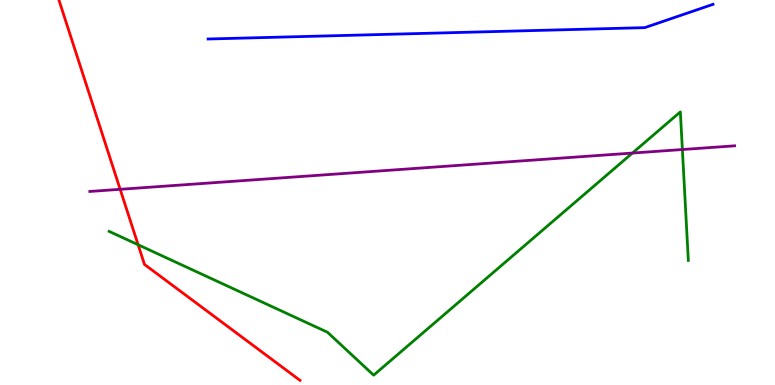[{'lines': ['blue', 'red'], 'intersections': []}, {'lines': ['green', 'red'], 'intersections': [{'x': 1.78, 'y': 3.64}]}, {'lines': ['purple', 'red'], 'intersections': [{'x': 1.55, 'y': 5.08}]}, {'lines': ['blue', 'green'], 'intersections': []}, {'lines': ['blue', 'purple'], 'intersections': []}, {'lines': ['green', 'purple'], 'intersections': [{'x': 8.16, 'y': 6.02}, {'x': 8.8, 'y': 6.12}]}]